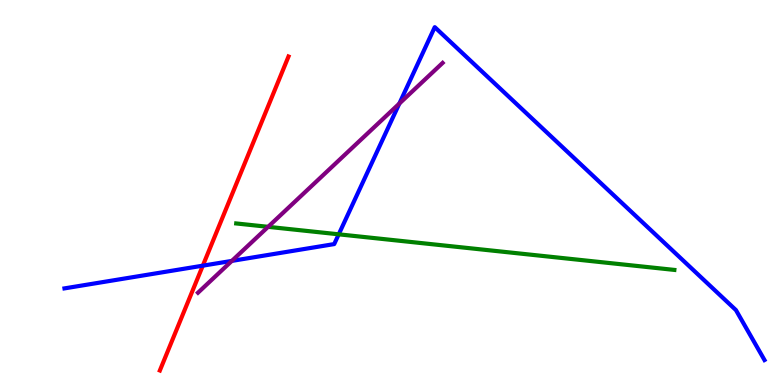[{'lines': ['blue', 'red'], 'intersections': [{'x': 2.62, 'y': 3.1}]}, {'lines': ['green', 'red'], 'intersections': []}, {'lines': ['purple', 'red'], 'intersections': []}, {'lines': ['blue', 'green'], 'intersections': [{'x': 4.37, 'y': 3.91}]}, {'lines': ['blue', 'purple'], 'intersections': [{'x': 2.99, 'y': 3.22}, {'x': 5.15, 'y': 7.31}]}, {'lines': ['green', 'purple'], 'intersections': [{'x': 3.46, 'y': 4.11}]}]